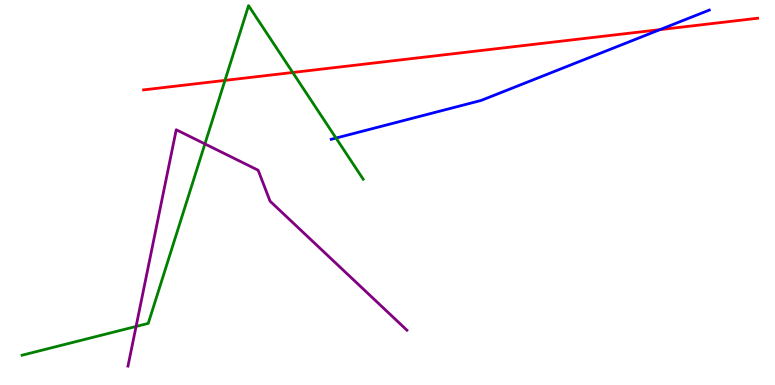[{'lines': ['blue', 'red'], 'intersections': [{'x': 8.51, 'y': 9.23}]}, {'lines': ['green', 'red'], 'intersections': [{'x': 2.9, 'y': 7.91}, {'x': 3.78, 'y': 8.12}]}, {'lines': ['purple', 'red'], 'intersections': []}, {'lines': ['blue', 'green'], 'intersections': [{'x': 4.34, 'y': 6.41}]}, {'lines': ['blue', 'purple'], 'intersections': []}, {'lines': ['green', 'purple'], 'intersections': [{'x': 1.76, 'y': 1.52}, {'x': 2.64, 'y': 6.26}]}]